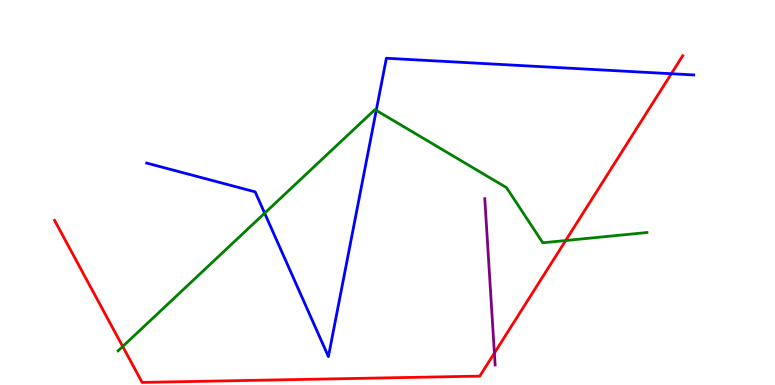[{'lines': ['blue', 'red'], 'intersections': [{'x': 8.66, 'y': 8.08}]}, {'lines': ['green', 'red'], 'intersections': [{'x': 1.58, 'y': 1.0}, {'x': 7.3, 'y': 3.75}]}, {'lines': ['purple', 'red'], 'intersections': [{'x': 6.38, 'y': 0.83}]}, {'lines': ['blue', 'green'], 'intersections': [{'x': 3.41, 'y': 4.46}, {'x': 4.85, 'y': 7.13}]}, {'lines': ['blue', 'purple'], 'intersections': []}, {'lines': ['green', 'purple'], 'intersections': []}]